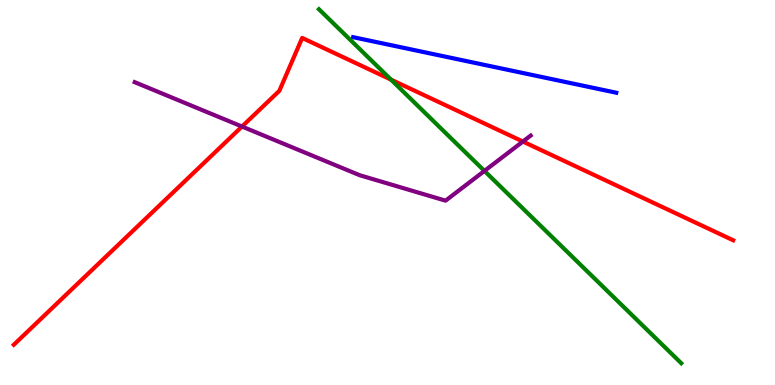[{'lines': ['blue', 'red'], 'intersections': []}, {'lines': ['green', 'red'], 'intersections': [{'x': 5.05, 'y': 7.93}]}, {'lines': ['purple', 'red'], 'intersections': [{'x': 3.12, 'y': 6.71}, {'x': 6.75, 'y': 6.32}]}, {'lines': ['blue', 'green'], 'intersections': []}, {'lines': ['blue', 'purple'], 'intersections': []}, {'lines': ['green', 'purple'], 'intersections': [{'x': 6.25, 'y': 5.56}]}]